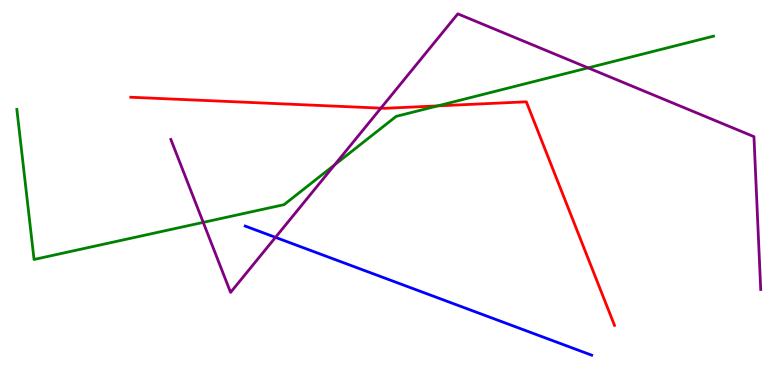[{'lines': ['blue', 'red'], 'intersections': []}, {'lines': ['green', 'red'], 'intersections': [{'x': 5.65, 'y': 7.25}]}, {'lines': ['purple', 'red'], 'intersections': [{'x': 4.91, 'y': 7.19}]}, {'lines': ['blue', 'green'], 'intersections': []}, {'lines': ['blue', 'purple'], 'intersections': [{'x': 3.55, 'y': 3.83}]}, {'lines': ['green', 'purple'], 'intersections': [{'x': 2.62, 'y': 4.22}, {'x': 4.32, 'y': 5.72}, {'x': 7.59, 'y': 8.24}]}]